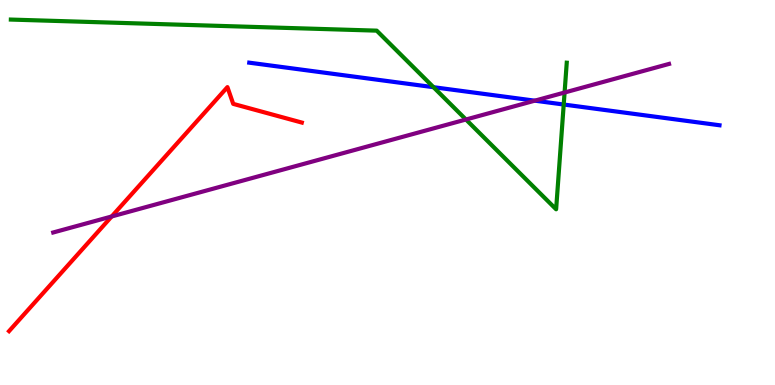[{'lines': ['blue', 'red'], 'intersections': []}, {'lines': ['green', 'red'], 'intersections': []}, {'lines': ['purple', 'red'], 'intersections': [{'x': 1.44, 'y': 4.38}]}, {'lines': ['blue', 'green'], 'intersections': [{'x': 5.59, 'y': 7.74}, {'x': 7.27, 'y': 7.29}]}, {'lines': ['blue', 'purple'], 'intersections': [{'x': 6.9, 'y': 7.39}]}, {'lines': ['green', 'purple'], 'intersections': [{'x': 6.01, 'y': 6.9}, {'x': 7.28, 'y': 7.6}]}]